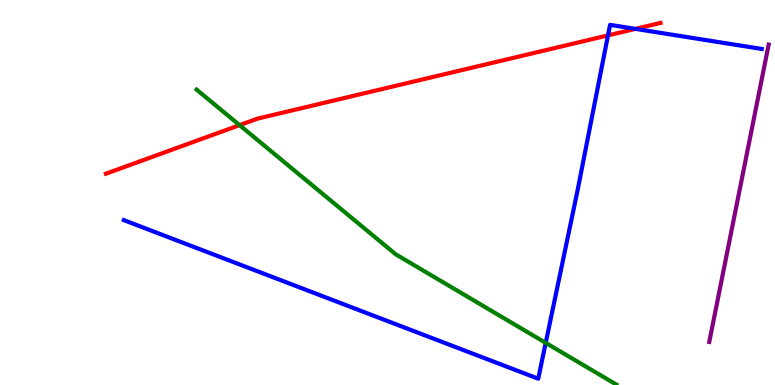[{'lines': ['blue', 'red'], 'intersections': [{'x': 7.85, 'y': 9.08}, {'x': 8.2, 'y': 9.25}]}, {'lines': ['green', 'red'], 'intersections': [{'x': 3.09, 'y': 6.75}]}, {'lines': ['purple', 'red'], 'intersections': []}, {'lines': ['blue', 'green'], 'intersections': [{'x': 7.04, 'y': 1.09}]}, {'lines': ['blue', 'purple'], 'intersections': []}, {'lines': ['green', 'purple'], 'intersections': []}]